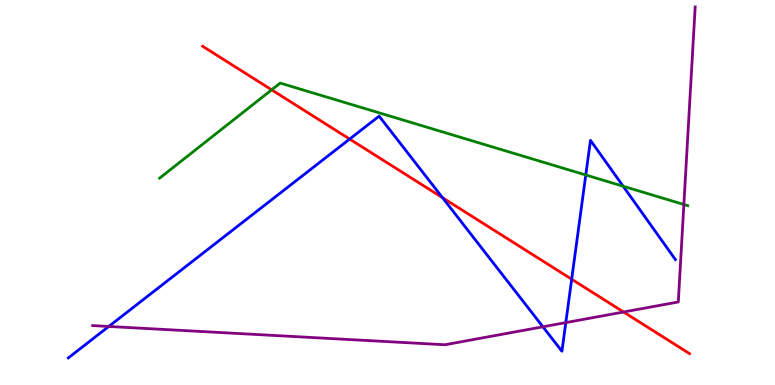[{'lines': ['blue', 'red'], 'intersections': [{'x': 4.51, 'y': 6.39}, {'x': 5.71, 'y': 4.86}, {'x': 7.38, 'y': 2.75}]}, {'lines': ['green', 'red'], 'intersections': [{'x': 3.51, 'y': 7.67}]}, {'lines': ['purple', 'red'], 'intersections': [{'x': 8.05, 'y': 1.9}]}, {'lines': ['blue', 'green'], 'intersections': [{'x': 7.56, 'y': 5.45}, {'x': 8.04, 'y': 5.16}]}, {'lines': ['blue', 'purple'], 'intersections': [{'x': 1.4, 'y': 1.52}, {'x': 7.01, 'y': 1.51}, {'x': 7.3, 'y': 1.62}]}, {'lines': ['green', 'purple'], 'intersections': [{'x': 8.82, 'y': 4.69}]}]